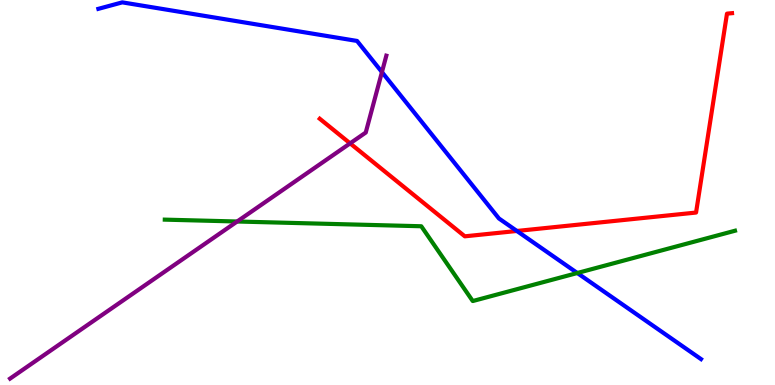[{'lines': ['blue', 'red'], 'intersections': [{'x': 6.67, 'y': 4.0}]}, {'lines': ['green', 'red'], 'intersections': []}, {'lines': ['purple', 'red'], 'intersections': [{'x': 4.52, 'y': 6.28}]}, {'lines': ['blue', 'green'], 'intersections': [{'x': 7.45, 'y': 2.91}]}, {'lines': ['blue', 'purple'], 'intersections': [{'x': 4.93, 'y': 8.13}]}, {'lines': ['green', 'purple'], 'intersections': [{'x': 3.06, 'y': 4.25}]}]